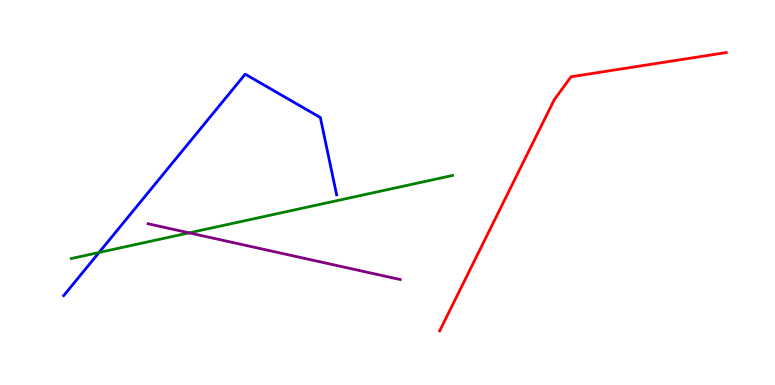[{'lines': ['blue', 'red'], 'intersections': []}, {'lines': ['green', 'red'], 'intersections': []}, {'lines': ['purple', 'red'], 'intersections': []}, {'lines': ['blue', 'green'], 'intersections': [{'x': 1.28, 'y': 3.44}]}, {'lines': ['blue', 'purple'], 'intersections': []}, {'lines': ['green', 'purple'], 'intersections': [{'x': 2.44, 'y': 3.95}]}]